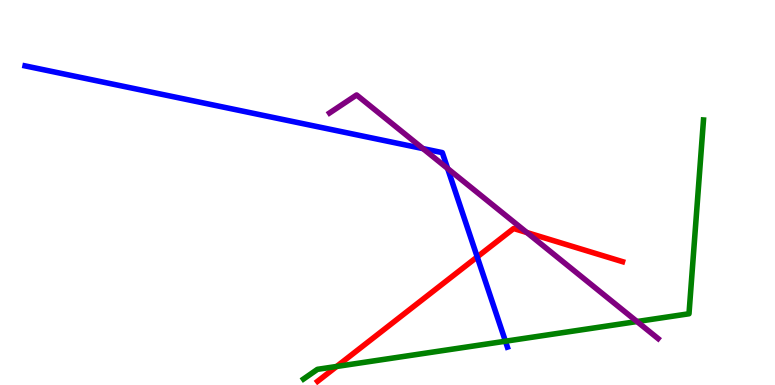[{'lines': ['blue', 'red'], 'intersections': [{'x': 6.16, 'y': 3.33}]}, {'lines': ['green', 'red'], 'intersections': [{'x': 4.34, 'y': 0.481}]}, {'lines': ['purple', 'red'], 'intersections': [{'x': 6.8, 'y': 3.96}]}, {'lines': ['blue', 'green'], 'intersections': [{'x': 6.52, 'y': 1.14}]}, {'lines': ['blue', 'purple'], 'intersections': [{'x': 5.46, 'y': 6.14}, {'x': 5.78, 'y': 5.62}]}, {'lines': ['green', 'purple'], 'intersections': [{'x': 8.22, 'y': 1.65}]}]